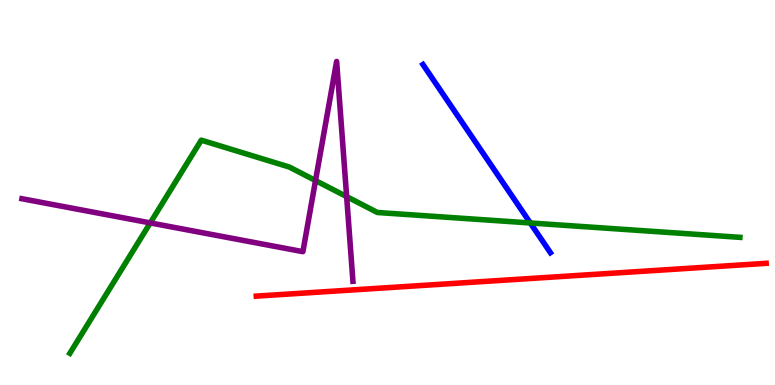[{'lines': ['blue', 'red'], 'intersections': []}, {'lines': ['green', 'red'], 'intersections': []}, {'lines': ['purple', 'red'], 'intersections': []}, {'lines': ['blue', 'green'], 'intersections': [{'x': 6.84, 'y': 4.21}]}, {'lines': ['blue', 'purple'], 'intersections': []}, {'lines': ['green', 'purple'], 'intersections': [{'x': 1.94, 'y': 4.21}, {'x': 4.07, 'y': 5.31}, {'x': 4.47, 'y': 4.89}]}]